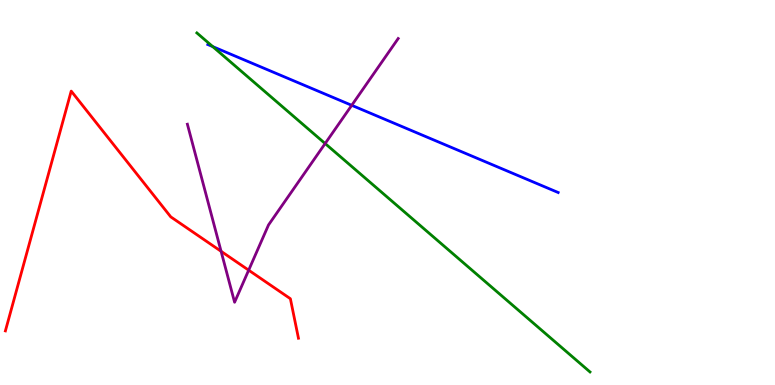[{'lines': ['blue', 'red'], 'intersections': []}, {'lines': ['green', 'red'], 'intersections': []}, {'lines': ['purple', 'red'], 'intersections': [{'x': 2.85, 'y': 3.47}, {'x': 3.21, 'y': 2.98}]}, {'lines': ['blue', 'green'], 'intersections': [{'x': 2.74, 'y': 8.79}]}, {'lines': ['blue', 'purple'], 'intersections': [{'x': 4.54, 'y': 7.26}]}, {'lines': ['green', 'purple'], 'intersections': [{'x': 4.2, 'y': 6.27}]}]